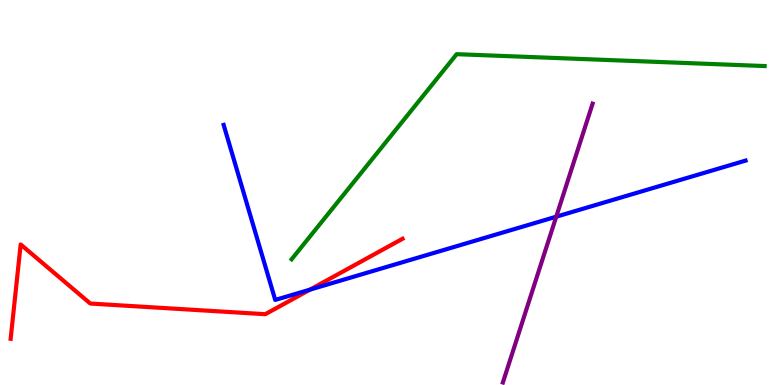[{'lines': ['blue', 'red'], 'intersections': [{'x': 4.0, 'y': 2.48}]}, {'lines': ['green', 'red'], 'intersections': []}, {'lines': ['purple', 'red'], 'intersections': []}, {'lines': ['blue', 'green'], 'intersections': []}, {'lines': ['blue', 'purple'], 'intersections': [{'x': 7.18, 'y': 4.37}]}, {'lines': ['green', 'purple'], 'intersections': []}]